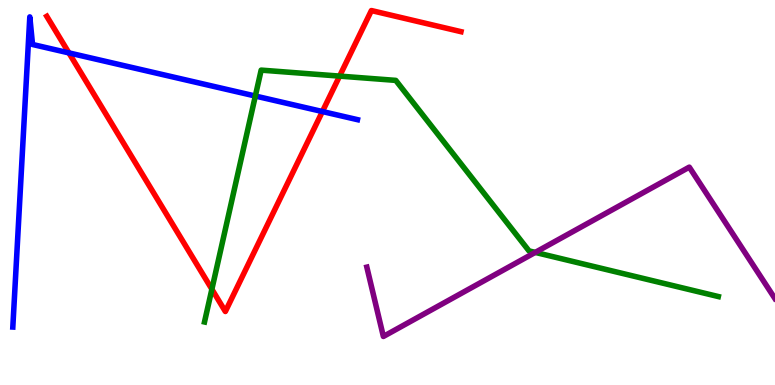[{'lines': ['blue', 'red'], 'intersections': [{'x': 0.889, 'y': 8.63}, {'x': 4.16, 'y': 7.1}]}, {'lines': ['green', 'red'], 'intersections': [{'x': 2.73, 'y': 2.49}, {'x': 4.38, 'y': 8.02}]}, {'lines': ['purple', 'red'], 'intersections': []}, {'lines': ['blue', 'green'], 'intersections': [{'x': 3.29, 'y': 7.51}]}, {'lines': ['blue', 'purple'], 'intersections': []}, {'lines': ['green', 'purple'], 'intersections': [{'x': 6.91, 'y': 3.44}]}]